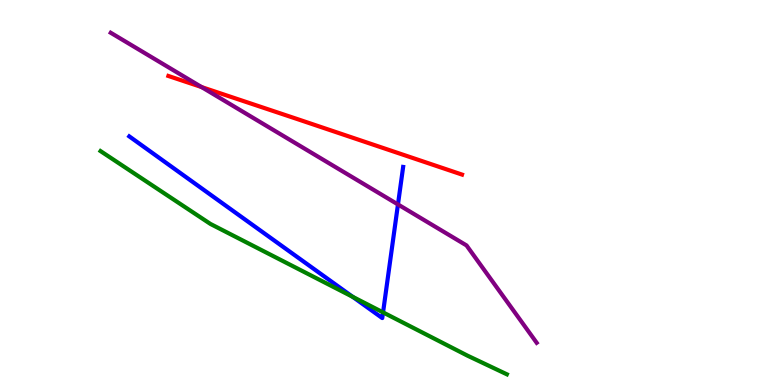[{'lines': ['blue', 'red'], 'intersections': []}, {'lines': ['green', 'red'], 'intersections': []}, {'lines': ['purple', 'red'], 'intersections': [{'x': 2.6, 'y': 7.74}]}, {'lines': ['blue', 'green'], 'intersections': [{'x': 4.55, 'y': 2.29}, {'x': 4.94, 'y': 1.89}]}, {'lines': ['blue', 'purple'], 'intersections': [{'x': 5.13, 'y': 4.69}]}, {'lines': ['green', 'purple'], 'intersections': []}]